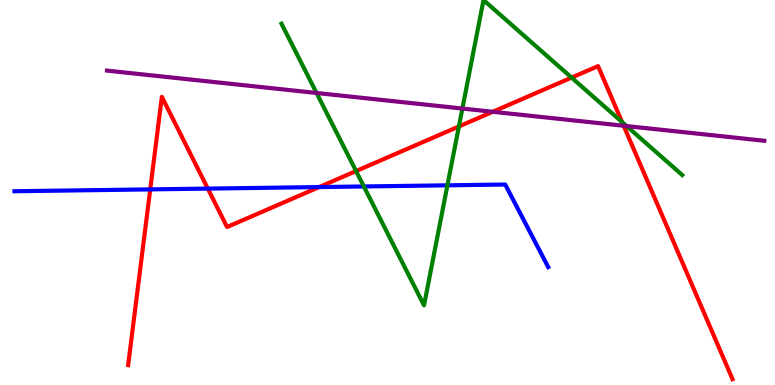[{'lines': ['blue', 'red'], 'intersections': [{'x': 1.94, 'y': 5.08}, {'x': 2.68, 'y': 5.1}, {'x': 4.12, 'y': 5.14}]}, {'lines': ['green', 'red'], 'intersections': [{'x': 4.59, 'y': 5.56}, {'x': 5.92, 'y': 6.71}, {'x': 7.38, 'y': 7.98}, {'x': 8.03, 'y': 6.83}]}, {'lines': ['purple', 'red'], 'intersections': [{'x': 6.36, 'y': 7.1}, {'x': 8.05, 'y': 6.73}]}, {'lines': ['blue', 'green'], 'intersections': [{'x': 4.69, 'y': 5.16}, {'x': 5.77, 'y': 5.19}]}, {'lines': ['blue', 'purple'], 'intersections': []}, {'lines': ['green', 'purple'], 'intersections': [{'x': 4.08, 'y': 7.58}, {'x': 5.97, 'y': 7.18}, {'x': 8.09, 'y': 6.73}]}]